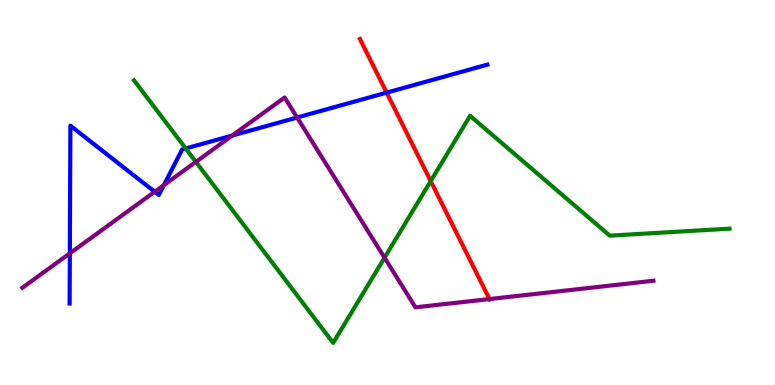[{'lines': ['blue', 'red'], 'intersections': [{'x': 4.99, 'y': 7.59}]}, {'lines': ['green', 'red'], 'intersections': [{'x': 5.56, 'y': 5.3}]}, {'lines': ['purple', 'red'], 'intersections': [{'x': 6.32, 'y': 2.23}]}, {'lines': ['blue', 'green'], 'intersections': [{'x': 2.4, 'y': 6.14}]}, {'lines': ['blue', 'purple'], 'intersections': [{'x': 0.901, 'y': 3.42}, {'x': 2.0, 'y': 5.02}, {'x': 2.11, 'y': 5.19}, {'x': 3.0, 'y': 6.48}, {'x': 3.83, 'y': 6.95}]}, {'lines': ['green', 'purple'], 'intersections': [{'x': 2.53, 'y': 5.79}, {'x': 4.96, 'y': 3.31}]}]